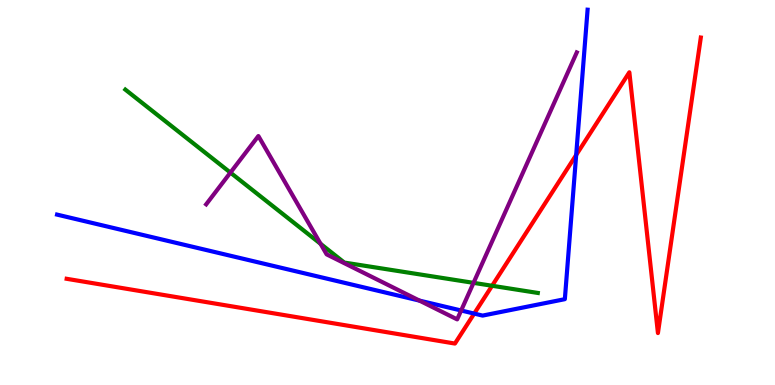[{'lines': ['blue', 'red'], 'intersections': [{'x': 6.12, 'y': 1.85}, {'x': 7.43, 'y': 5.97}]}, {'lines': ['green', 'red'], 'intersections': [{'x': 6.35, 'y': 2.58}]}, {'lines': ['purple', 'red'], 'intersections': []}, {'lines': ['blue', 'green'], 'intersections': []}, {'lines': ['blue', 'purple'], 'intersections': [{'x': 5.41, 'y': 2.19}, {'x': 5.95, 'y': 1.94}]}, {'lines': ['green', 'purple'], 'intersections': [{'x': 2.97, 'y': 5.52}, {'x': 4.14, 'y': 3.67}, {'x': 6.11, 'y': 2.65}]}]